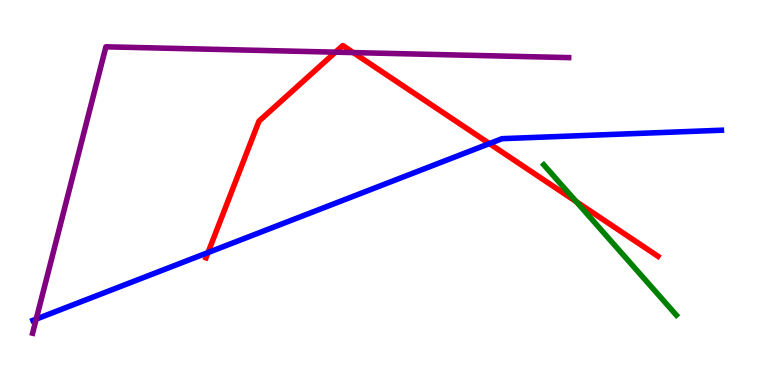[{'lines': ['blue', 'red'], 'intersections': [{'x': 2.68, 'y': 3.44}, {'x': 6.31, 'y': 6.27}]}, {'lines': ['green', 'red'], 'intersections': [{'x': 7.44, 'y': 4.76}]}, {'lines': ['purple', 'red'], 'intersections': [{'x': 4.33, 'y': 8.65}, {'x': 4.56, 'y': 8.63}]}, {'lines': ['blue', 'green'], 'intersections': []}, {'lines': ['blue', 'purple'], 'intersections': [{'x': 0.467, 'y': 1.71}]}, {'lines': ['green', 'purple'], 'intersections': []}]